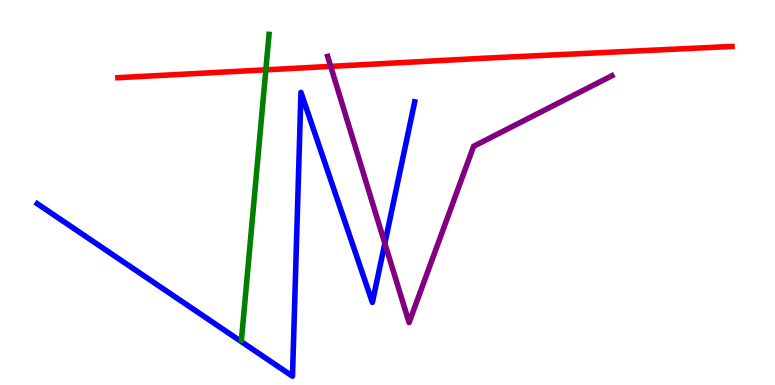[{'lines': ['blue', 'red'], 'intersections': []}, {'lines': ['green', 'red'], 'intersections': [{'x': 3.43, 'y': 8.19}]}, {'lines': ['purple', 'red'], 'intersections': [{'x': 4.27, 'y': 8.28}]}, {'lines': ['blue', 'green'], 'intersections': []}, {'lines': ['blue', 'purple'], 'intersections': [{'x': 4.97, 'y': 3.68}]}, {'lines': ['green', 'purple'], 'intersections': []}]